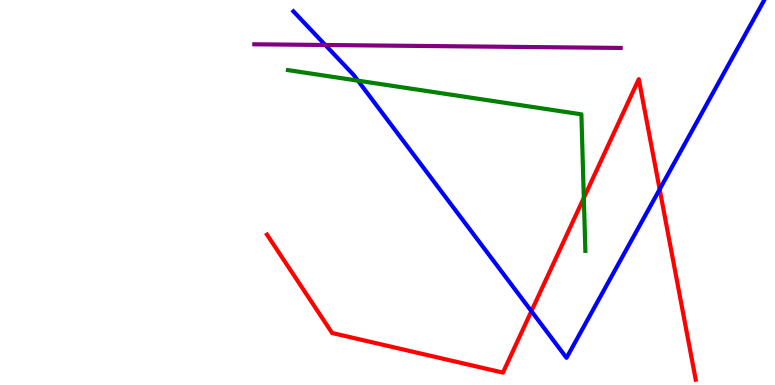[{'lines': ['blue', 'red'], 'intersections': [{'x': 6.86, 'y': 1.92}, {'x': 8.51, 'y': 5.08}]}, {'lines': ['green', 'red'], 'intersections': [{'x': 7.53, 'y': 4.86}]}, {'lines': ['purple', 'red'], 'intersections': []}, {'lines': ['blue', 'green'], 'intersections': [{'x': 4.62, 'y': 7.91}]}, {'lines': ['blue', 'purple'], 'intersections': [{'x': 4.2, 'y': 8.83}]}, {'lines': ['green', 'purple'], 'intersections': []}]